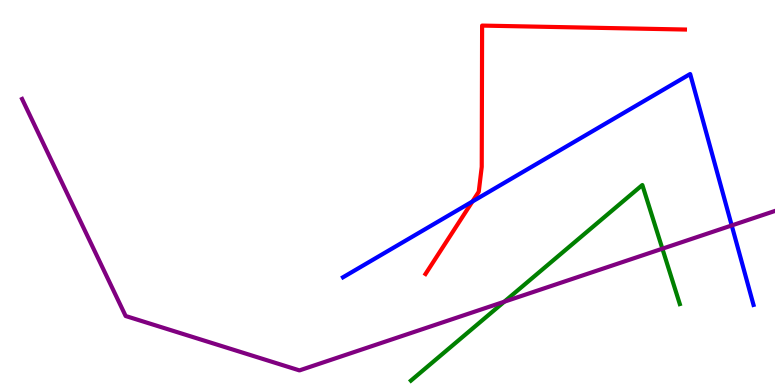[{'lines': ['blue', 'red'], 'intersections': [{'x': 6.1, 'y': 4.77}]}, {'lines': ['green', 'red'], 'intersections': []}, {'lines': ['purple', 'red'], 'intersections': []}, {'lines': ['blue', 'green'], 'intersections': []}, {'lines': ['blue', 'purple'], 'intersections': [{'x': 9.44, 'y': 4.14}]}, {'lines': ['green', 'purple'], 'intersections': [{'x': 6.51, 'y': 2.16}, {'x': 8.55, 'y': 3.54}]}]